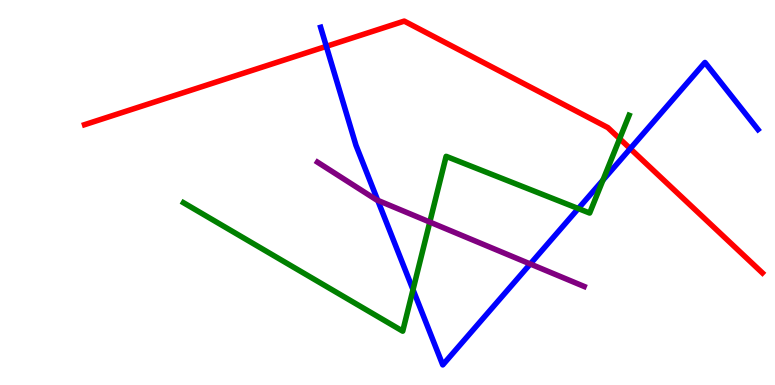[{'lines': ['blue', 'red'], 'intersections': [{'x': 4.21, 'y': 8.8}, {'x': 8.13, 'y': 6.14}]}, {'lines': ['green', 'red'], 'intersections': [{'x': 8.0, 'y': 6.4}]}, {'lines': ['purple', 'red'], 'intersections': []}, {'lines': ['blue', 'green'], 'intersections': [{'x': 5.33, 'y': 2.48}, {'x': 7.46, 'y': 4.58}, {'x': 7.78, 'y': 5.32}]}, {'lines': ['blue', 'purple'], 'intersections': [{'x': 4.87, 'y': 4.8}, {'x': 6.84, 'y': 3.14}]}, {'lines': ['green', 'purple'], 'intersections': [{'x': 5.55, 'y': 4.23}]}]